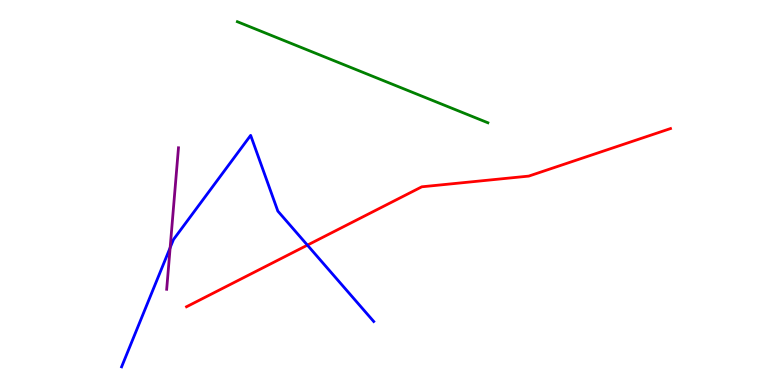[{'lines': ['blue', 'red'], 'intersections': [{'x': 3.97, 'y': 3.63}]}, {'lines': ['green', 'red'], 'intersections': []}, {'lines': ['purple', 'red'], 'intersections': []}, {'lines': ['blue', 'green'], 'intersections': []}, {'lines': ['blue', 'purple'], 'intersections': [{'x': 2.2, 'y': 3.57}]}, {'lines': ['green', 'purple'], 'intersections': []}]